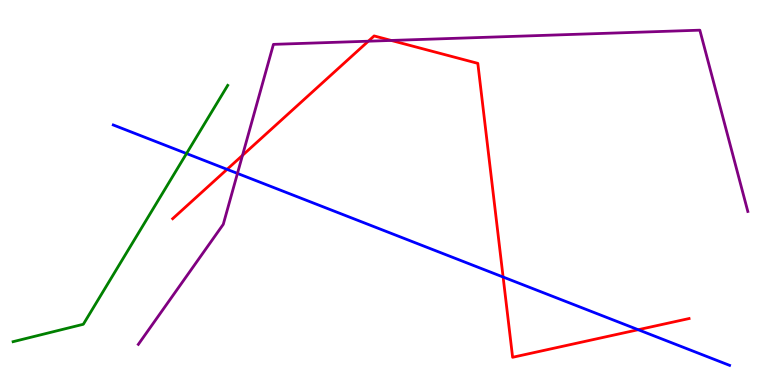[{'lines': ['blue', 'red'], 'intersections': [{'x': 2.93, 'y': 5.6}, {'x': 6.49, 'y': 2.8}, {'x': 8.23, 'y': 1.44}]}, {'lines': ['green', 'red'], 'intersections': []}, {'lines': ['purple', 'red'], 'intersections': [{'x': 3.13, 'y': 5.96}, {'x': 4.75, 'y': 8.93}, {'x': 5.05, 'y': 8.95}]}, {'lines': ['blue', 'green'], 'intersections': [{'x': 2.41, 'y': 6.01}]}, {'lines': ['blue', 'purple'], 'intersections': [{'x': 3.06, 'y': 5.5}]}, {'lines': ['green', 'purple'], 'intersections': []}]